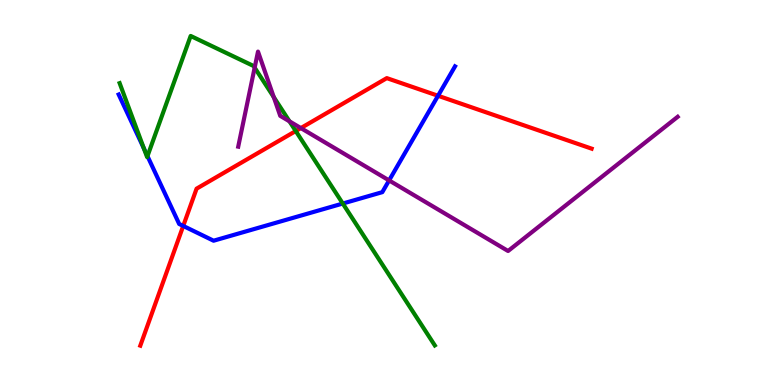[{'lines': ['blue', 'red'], 'intersections': [{'x': 2.36, 'y': 4.13}, {'x': 5.65, 'y': 7.51}]}, {'lines': ['green', 'red'], 'intersections': [{'x': 3.82, 'y': 6.6}]}, {'lines': ['purple', 'red'], 'intersections': [{'x': 3.88, 'y': 6.67}]}, {'lines': ['blue', 'green'], 'intersections': [{'x': 1.86, 'y': 6.14}, {'x': 1.9, 'y': 5.94}, {'x': 4.42, 'y': 4.71}]}, {'lines': ['blue', 'purple'], 'intersections': [{'x': 5.02, 'y': 5.31}]}, {'lines': ['green', 'purple'], 'intersections': [{'x': 3.29, 'y': 8.24}, {'x': 3.53, 'y': 7.48}, {'x': 3.74, 'y': 6.85}]}]